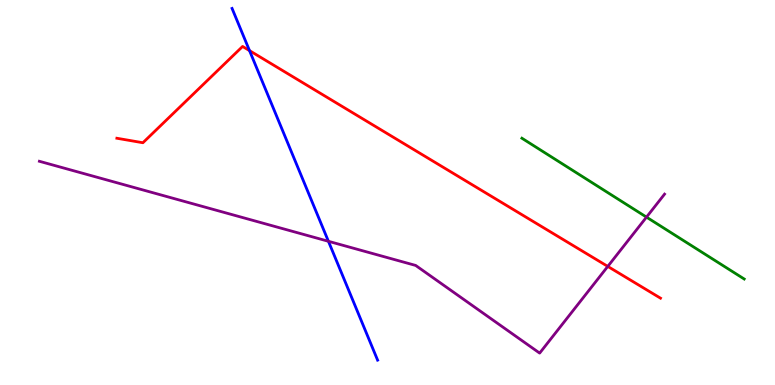[{'lines': ['blue', 'red'], 'intersections': [{'x': 3.22, 'y': 8.69}]}, {'lines': ['green', 'red'], 'intersections': []}, {'lines': ['purple', 'red'], 'intersections': [{'x': 7.84, 'y': 3.08}]}, {'lines': ['blue', 'green'], 'intersections': []}, {'lines': ['blue', 'purple'], 'intersections': [{'x': 4.24, 'y': 3.73}]}, {'lines': ['green', 'purple'], 'intersections': [{'x': 8.34, 'y': 4.36}]}]